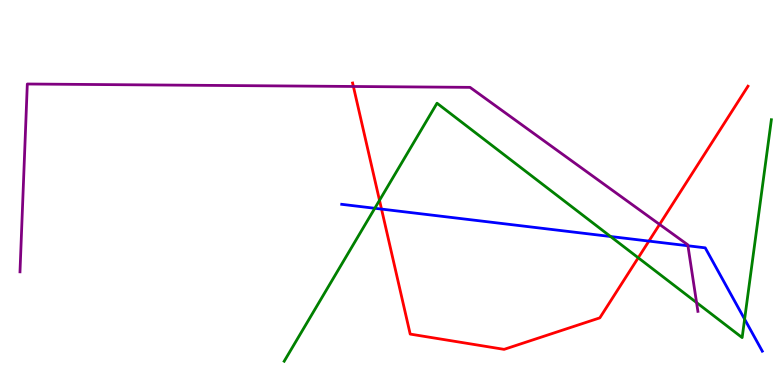[{'lines': ['blue', 'red'], 'intersections': [{'x': 4.92, 'y': 4.57}, {'x': 8.37, 'y': 3.74}]}, {'lines': ['green', 'red'], 'intersections': [{'x': 4.9, 'y': 4.8}, {'x': 8.24, 'y': 3.3}]}, {'lines': ['purple', 'red'], 'intersections': [{'x': 4.56, 'y': 7.75}, {'x': 8.51, 'y': 4.17}]}, {'lines': ['blue', 'green'], 'intersections': [{'x': 4.84, 'y': 4.59}, {'x': 7.88, 'y': 3.86}, {'x': 9.61, 'y': 1.71}]}, {'lines': ['blue', 'purple'], 'intersections': [{'x': 8.88, 'y': 3.62}]}, {'lines': ['green', 'purple'], 'intersections': [{'x': 8.99, 'y': 2.14}]}]